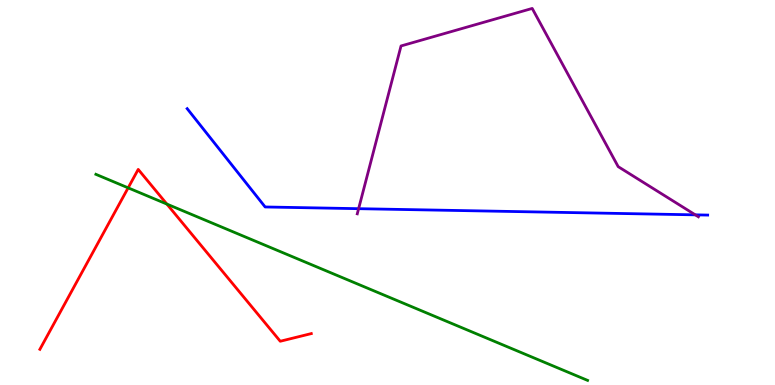[{'lines': ['blue', 'red'], 'intersections': []}, {'lines': ['green', 'red'], 'intersections': [{'x': 1.65, 'y': 5.12}, {'x': 2.15, 'y': 4.7}]}, {'lines': ['purple', 'red'], 'intersections': []}, {'lines': ['blue', 'green'], 'intersections': []}, {'lines': ['blue', 'purple'], 'intersections': [{'x': 4.63, 'y': 4.58}, {'x': 8.97, 'y': 4.42}]}, {'lines': ['green', 'purple'], 'intersections': []}]